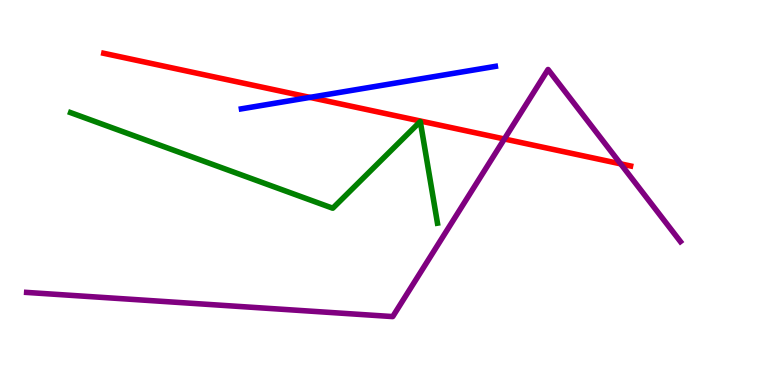[{'lines': ['blue', 'red'], 'intersections': [{'x': 4.0, 'y': 7.47}]}, {'lines': ['green', 'red'], 'intersections': []}, {'lines': ['purple', 'red'], 'intersections': [{'x': 6.51, 'y': 6.39}, {'x': 8.01, 'y': 5.74}]}, {'lines': ['blue', 'green'], 'intersections': []}, {'lines': ['blue', 'purple'], 'intersections': []}, {'lines': ['green', 'purple'], 'intersections': []}]